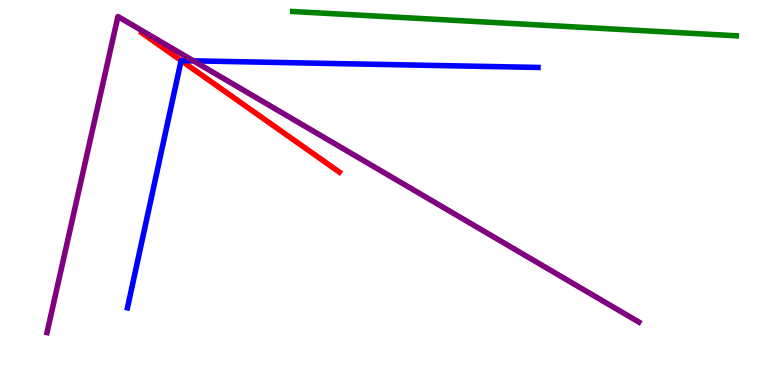[{'lines': ['blue', 'red'], 'intersections': [{'x': 2.34, 'y': 8.43}]}, {'lines': ['green', 'red'], 'intersections': []}, {'lines': ['purple', 'red'], 'intersections': []}, {'lines': ['blue', 'green'], 'intersections': []}, {'lines': ['blue', 'purple'], 'intersections': [{'x': 2.5, 'y': 8.42}]}, {'lines': ['green', 'purple'], 'intersections': []}]